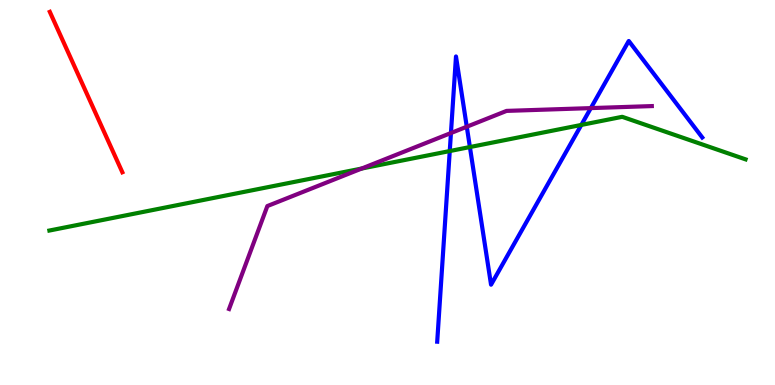[{'lines': ['blue', 'red'], 'intersections': []}, {'lines': ['green', 'red'], 'intersections': []}, {'lines': ['purple', 'red'], 'intersections': []}, {'lines': ['blue', 'green'], 'intersections': [{'x': 5.8, 'y': 6.08}, {'x': 6.06, 'y': 6.18}, {'x': 7.5, 'y': 6.75}]}, {'lines': ['blue', 'purple'], 'intersections': [{'x': 5.82, 'y': 6.54}, {'x': 6.02, 'y': 6.71}, {'x': 7.62, 'y': 7.19}]}, {'lines': ['green', 'purple'], 'intersections': [{'x': 4.67, 'y': 5.62}]}]